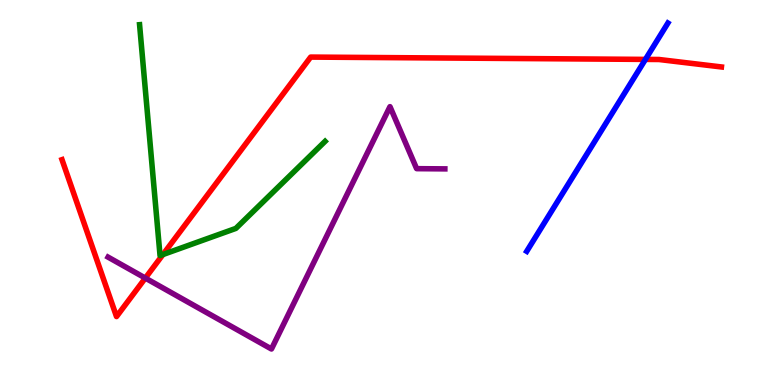[{'lines': ['blue', 'red'], 'intersections': [{'x': 8.33, 'y': 8.46}]}, {'lines': ['green', 'red'], 'intersections': [{'x': 2.1, 'y': 3.39}]}, {'lines': ['purple', 'red'], 'intersections': [{'x': 1.88, 'y': 2.78}]}, {'lines': ['blue', 'green'], 'intersections': []}, {'lines': ['blue', 'purple'], 'intersections': []}, {'lines': ['green', 'purple'], 'intersections': []}]